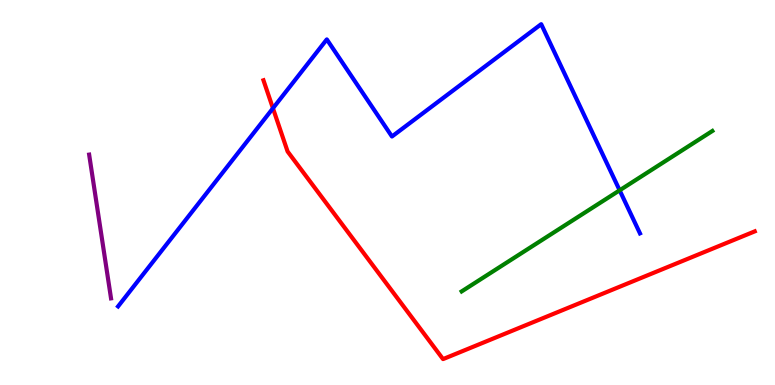[{'lines': ['blue', 'red'], 'intersections': [{'x': 3.52, 'y': 7.19}]}, {'lines': ['green', 'red'], 'intersections': []}, {'lines': ['purple', 'red'], 'intersections': []}, {'lines': ['blue', 'green'], 'intersections': [{'x': 8.0, 'y': 5.06}]}, {'lines': ['blue', 'purple'], 'intersections': []}, {'lines': ['green', 'purple'], 'intersections': []}]